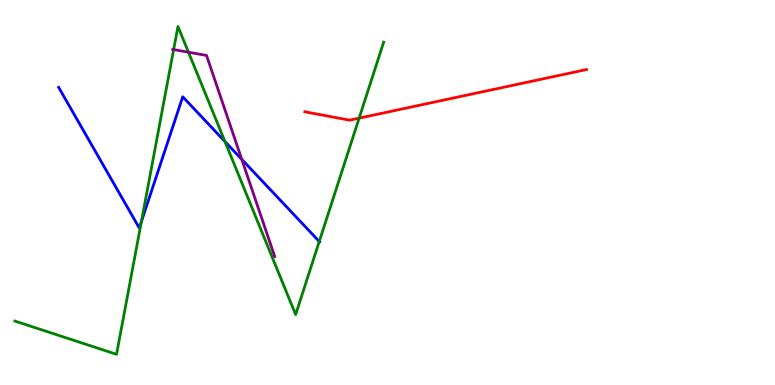[{'lines': ['blue', 'red'], 'intersections': []}, {'lines': ['green', 'red'], 'intersections': [{'x': 4.63, 'y': 6.93}]}, {'lines': ['purple', 'red'], 'intersections': []}, {'lines': ['blue', 'green'], 'intersections': [{'x': 1.82, 'y': 4.25}, {'x': 2.9, 'y': 6.32}, {'x': 4.12, 'y': 3.73}]}, {'lines': ['blue', 'purple'], 'intersections': [{'x': 3.12, 'y': 5.86}]}, {'lines': ['green', 'purple'], 'intersections': [{'x': 2.24, 'y': 8.71}, {'x': 2.43, 'y': 8.64}]}]